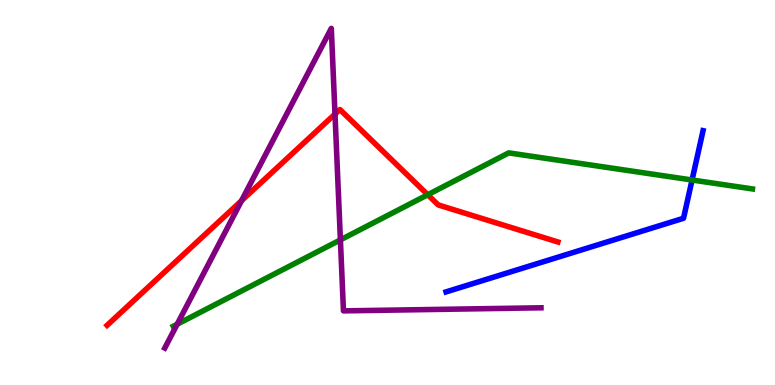[{'lines': ['blue', 'red'], 'intersections': []}, {'lines': ['green', 'red'], 'intersections': [{'x': 5.52, 'y': 4.94}]}, {'lines': ['purple', 'red'], 'intersections': [{'x': 3.12, 'y': 4.79}, {'x': 4.32, 'y': 7.04}]}, {'lines': ['blue', 'green'], 'intersections': [{'x': 8.93, 'y': 5.32}]}, {'lines': ['blue', 'purple'], 'intersections': []}, {'lines': ['green', 'purple'], 'intersections': [{'x': 2.29, 'y': 1.58}, {'x': 4.39, 'y': 3.77}]}]